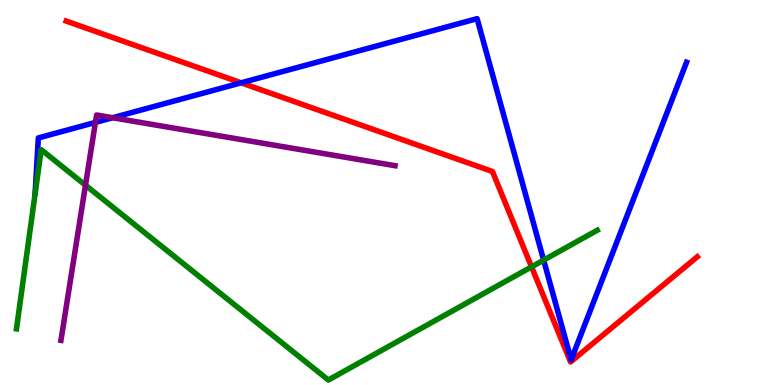[{'lines': ['blue', 'red'], 'intersections': [{'x': 3.11, 'y': 7.85}]}, {'lines': ['green', 'red'], 'intersections': [{'x': 6.86, 'y': 3.07}]}, {'lines': ['purple', 'red'], 'intersections': []}, {'lines': ['blue', 'green'], 'intersections': [{'x': 7.01, 'y': 3.24}]}, {'lines': ['blue', 'purple'], 'intersections': [{'x': 1.23, 'y': 6.82}, {'x': 1.45, 'y': 6.94}]}, {'lines': ['green', 'purple'], 'intersections': [{'x': 1.1, 'y': 5.19}]}]